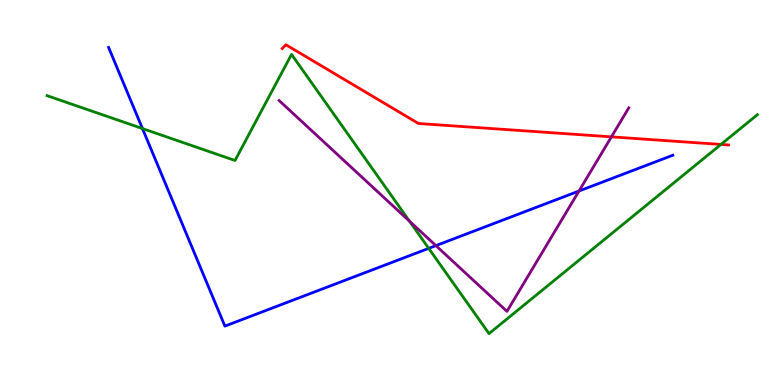[{'lines': ['blue', 'red'], 'intersections': []}, {'lines': ['green', 'red'], 'intersections': [{'x': 9.3, 'y': 6.25}]}, {'lines': ['purple', 'red'], 'intersections': [{'x': 7.89, 'y': 6.45}]}, {'lines': ['blue', 'green'], 'intersections': [{'x': 1.84, 'y': 6.66}, {'x': 5.53, 'y': 3.55}]}, {'lines': ['blue', 'purple'], 'intersections': [{'x': 5.62, 'y': 3.62}, {'x': 7.47, 'y': 5.04}]}, {'lines': ['green', 'purple'], 'intersections': [{'x': 5.28, 'y': 4.26}]}]